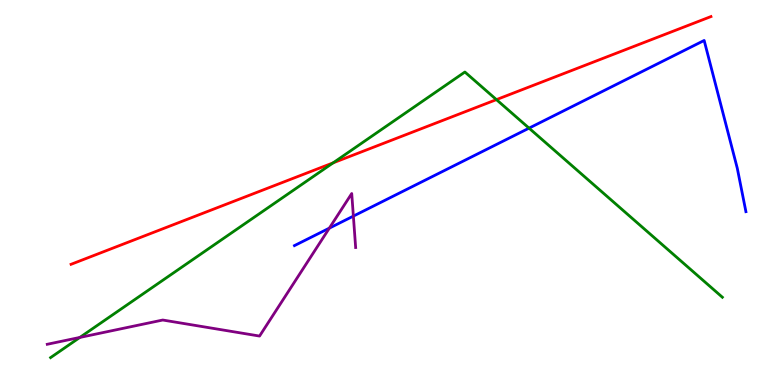[{'lines': ['blue', 'red'], 'intersections': []}, {'lines': ['green', 'red'], 'intersections': [{'x': 4.3, 'y': 5.77}, {'x': 6.41, 'y': 7.41}]}, {'lines': ['purple', 'red'], 'intersections': []}, {'lines': ['blue', 'green'], 'intersections': [{'x': 6.83, 'y': 6.67}]}, {'lines': ['blue', 'purple'], 'intersections': [{'x': 4.25, 'y': 4.07}, {'x': 4.56, 'y': 4.39}]}, {'lines': ['green', 'purple'], 'intersections': [{'x': 1.03, 'y': 1.24}]}]